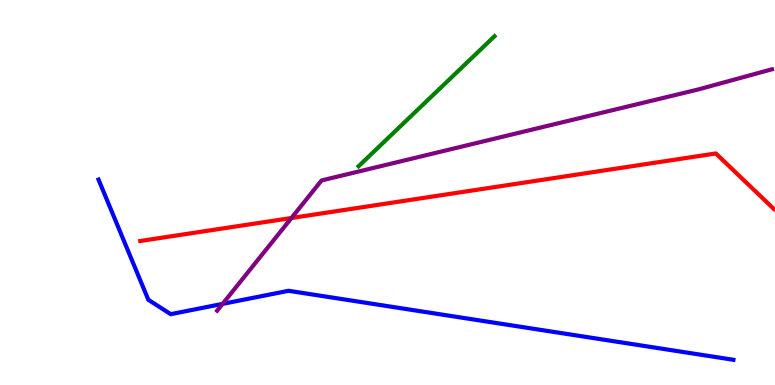[{'lines': ['blue', 'red'], 'intersections': []}, {'lines': ['green', 'red'], 'intersections': []}, {'lines': ['purple', 'red'], 'intersections': [{'x': 3.76, 'y': 4.34}]}, {'lines': ['blue', 'green'], 'intersections': []}, {'lines': ['blue', 'purple'], 'intersections': [{'x': 2.87, 'y': 2.11}]}, {'lines': ['green', 'purple'], 'intersections': []}]